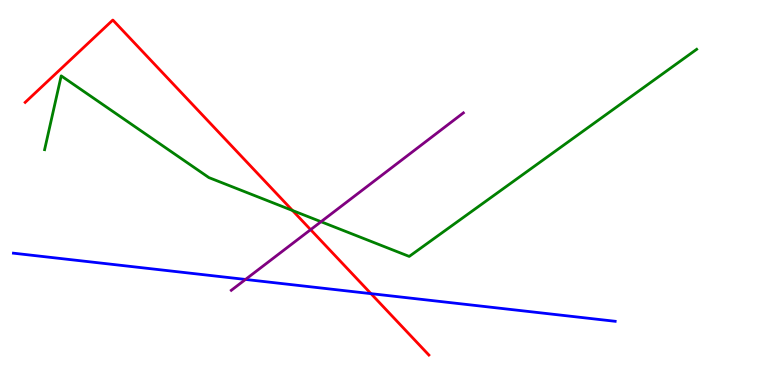[{'lines': ['blue', 'red'], 'intersections': [{'x': 4.79, 'y': 2.37}]}, {'lines': ['green', 'red'], 'intersections': [{'x': 3.77, 'y': 4.53}]}, {'lines': ['purple', 'red'], 'intersections': [{'x': 4.01, 'y': 4.03}]}, {'lines': ['blue', 'green'], 'intersections': []}, {'lines': ['blue', 'purple'], 'intersections': [{'x': 3.17, 'y': 2.74}]}, {'lines': ['green', 'purple'], 'intersections': [{'x': 4.14, 'y': 4.24}]}]